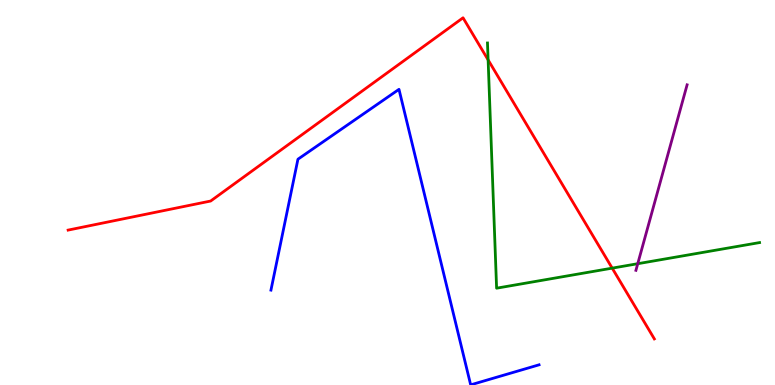[{'lines': ['blue', 'red'], 'intersections': []}, {'lines': ['green', 'red'], 'intersections': [{'x': 6.3, 'y': 8.44}, {'x': 7.9, 'y': 3.04}]}, {'lines': ['purple', 'red'], 'intersections': []}, {'lines': ['blue', 'green'], 'intersections': []}, {'lines': ['blue', 'purple'], 'intersections': []}, {'lines': ['green', 'purple'], 'intersections': [{'x': 8.23, 'y': 3.15}]}]